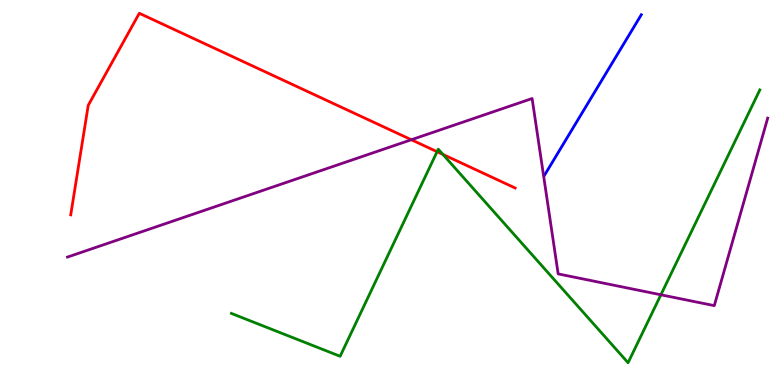[{'lines': ['blue', 'red'], 'intersections': []}, {'lines': ['green', 'red'], 'intersections': [{'x': 5.64, 'y': 6.06}, {'x': 5.72, 'y': 5.99}]}, {'lines': ['purple', 'red'], 'intersections': [{'x': 5.31, 'y': 6.37}]}, {'lines': ['blue', 'green'], 'intersections': []}, {'lines': ['blue', 'purple'], 'intersections': []}, {'lines': ['green', 'purple'], 'intersections': [{'x': 8.53, 'y': 2.34}]}]